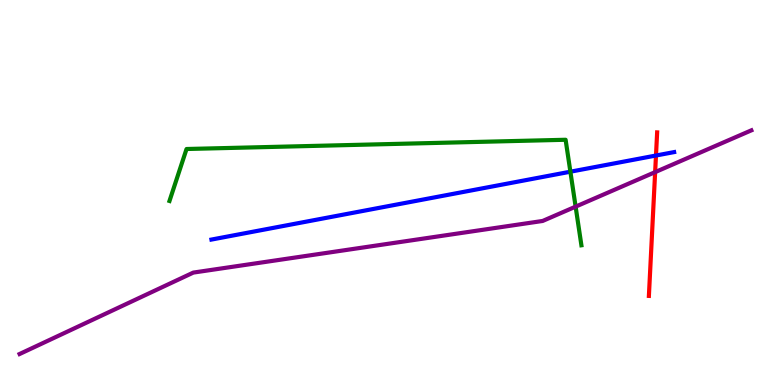[{'lines': ['blue', 'red'], 'intersections': [{'x': 8.46, 'y': 5.96}]}, {'lines': ['green', 'red'], 'intersections': []}, {'lines': ['purple', 'red'], 'intersections': [{'x': 8.45, 'y': 5.53}]}, {'lines': ['blue', 'green'], 'intersections': [{'x': 7.36, 'y': 5.54}]}, {'lines': ['blue', 'purple'], 'intersections': []}, {'lines': ['green', 'purple'], 'intersections': [{'x': 7.43, 'y': 4.63}]}]